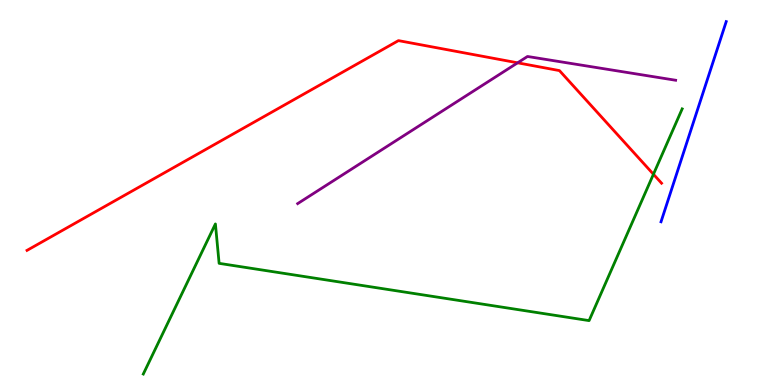[{'lines': ['blue', 'red'], 'intersections': []}, {'lines': ['green', 'red'], 'intersections': [{'x': 8.43, 'y': 5.47}]}, {'lines': ['purple', 'red'], 'intersections': [{'x': 6.68, 'y': 8.37}]}, {'lines': ['blue', 'green'], 'intersections': []}, {'lines': ['blue', 'purple'], 'intersections': []}, {'lines': ['green', 'purple'], 'intersections': []}]